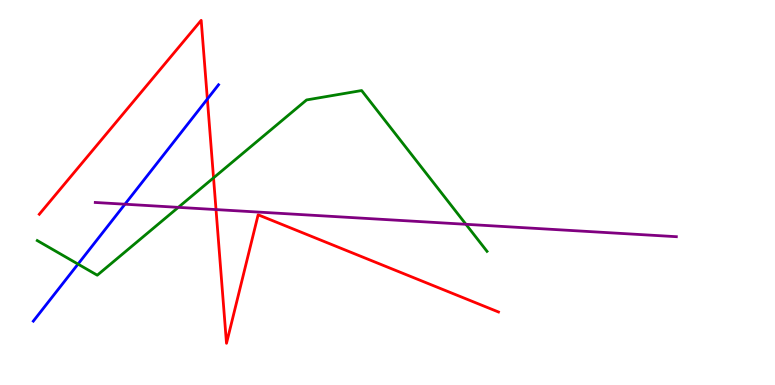[{'lines': ['blue', 'red'], 'intersections': [{'x': 2.68, 'y': 7.43}]}, {'lines': ['green', 'red'], 'intersections': [{'x': 2.76, 'y': 5.38}]}, {'lines': ['purple', 'red'], 'intersections': [{'x': 2.79, 'y': 4.56}]}, {'lines': ['blue', 'green'], 'intersections': [{'x': 1.01, 'y': 3.14}]}, {'lines': ['blue', 'purple'], 'intersections': [{'x': 1.61, 'y': 4.7}]}, {'lines': ['green', 'purple'], 'intersections': [{'x': 2.3, 'y': 4.61}, {'x': 6.01, 'y': 4.17}]}]